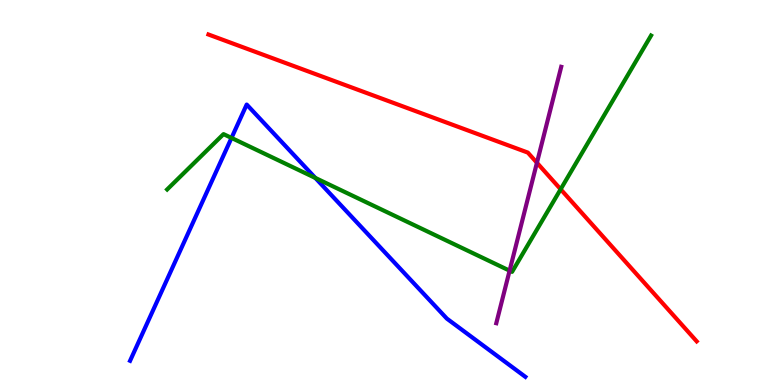[{'lines': ['blue', 'red'], 'intersections': []}, {'lines': ['green', 'red'], 'intersections': [{'x': 7.23, 'y': 5.08}]}, {'lines': ['purple', 'red'], 'intersections': [{'x': 6.93, 'y': 5.77}]}, {'lines': ['blue', 'green'], 'intersections': [{'x': 2.99, 'y': 6.42}, {'x': 4.07, 'y': 5.38}]}, {'lines': ['blue', 'purple'], 'intersections': []}, {'lines': ['green', 'purple'], 'intersections': [{'x': 6.58, 'y': 2.97}]}]